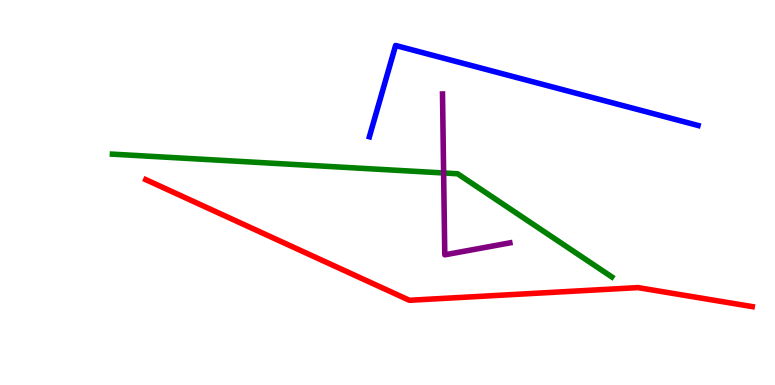[{'lines': ['blue', 'red'], 'intersections': []}, {'lines': ['green', 'red'], 'intersections': []}, {'lines': ['purple', 'red'], 'intersections': []}, {'lines': ['blue', 'green'], 'intersections': []}, {'lines': ['blue', 'purple'], 'intersections': []}, {'lines': ['green', 'purple'], 'intersections': [{'x': 5.72, 'y': 5.51}]}]